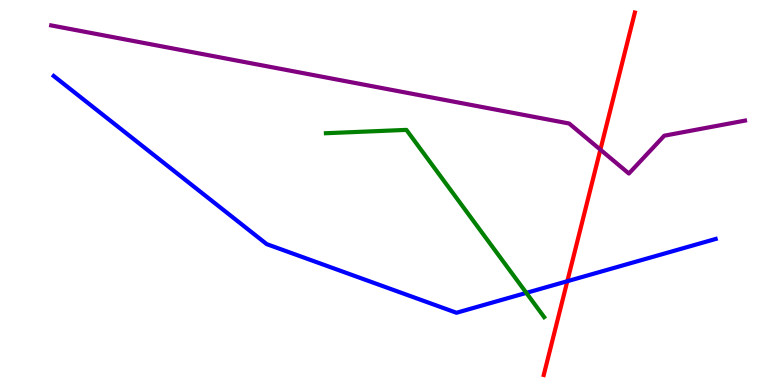[{'lines': ['blue', 'red'], 'intersections': [{'x': 7.32, 'y': 2.7}]}, {'lines': ['green', 'red'], 'intersections': []}, {'lines': ['purple', 'red'], 'intersections': [{'x': 7.75, 'y': 6.11}]}, {'lines': ['blue', 'green'], 'intersections': [{'x': 6.79, 'y': 2.39}]}, {'lines': ['blue', 'purple'], 'intersections': []}, {'lines': ['green', 'purple'], 'intersections': []}]